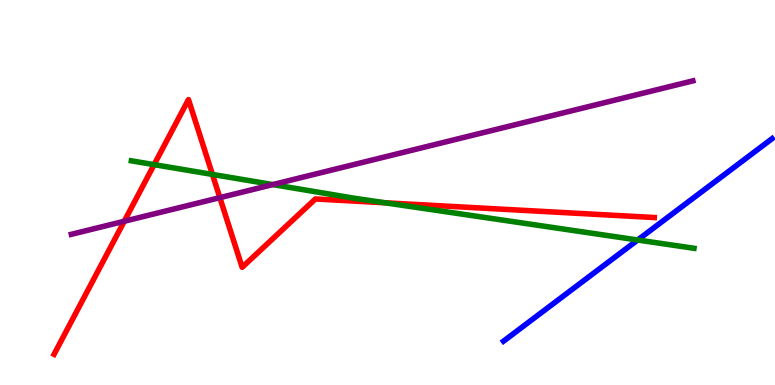[{'lines': ['blue', 'red'], 'intersections': []}, {'lines': ['green', 'red'], 'intersections': [{'x': 1.99, 'y': 5.72}, {'x': 2.74, 'y': 5.47}, {'x': 4.97, 'y': 4.73}]}, {'lines': ['purple', 'red'], 'intersections': [{'x': 1.6, 'y': 4.25}, {'x': 2.84, 'y': 4.87}]}, {'lines': ['blue', 'green'], 'intersections': [{'x': 8.23, 'y': 3.77}]}, {'lines': ['blue', 'purple'], 'intersections': []}, {'lines': ['green', 'purple'], 'intersections': [{'x': 3.52, 'y': 5.21}]}]